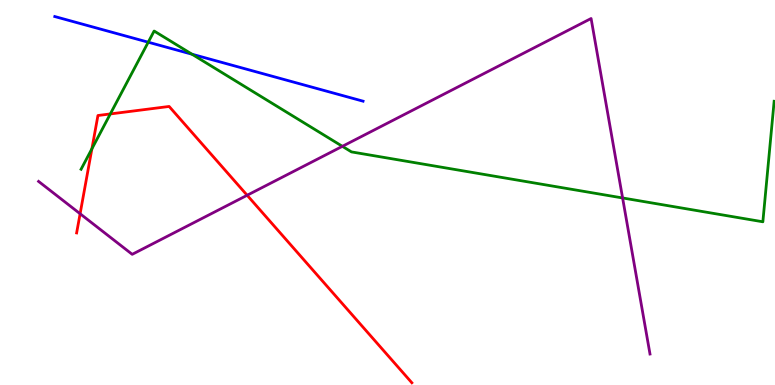[{'lines': ['blue', 'red'], 'intersections': []}, {'lines': ['green', 'red'], 'intersections': [{'x': 1.19, 'y': 6.14}, {'x': 1.42, 'y': 7.04}]}, {'lines': ['purple', 'red'], 'intersections': [{'x': 1.03, 'y': 4.45}, {'x': 3.19, 'y': 4.93}]}, {'lines': ['blue', 'green'], 'intersections': [{'x': 1.91, 'y': 8.9}, {'x': 2.48, 'y': 8.59}]}, {'lines': ['blue', 'purple'], 'intersections': []}, {'lines': ['green', 'purple'], 'intersections': [{'x': 4.42, 'y': 6.2}, {'x': 8.03, 'y': 4.86}]}]